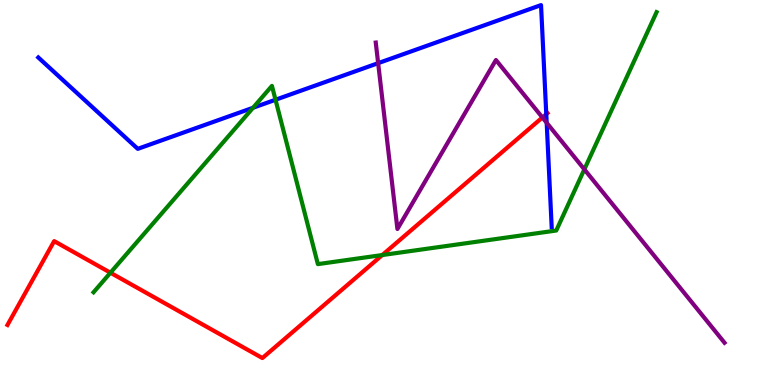[{'lines': ['blue', 'red'], 'intersections': [{'x': 7.05, 'y': 7.04}]}, {'lines': ['green', 'red'], 'intersections': [{'x': 1.43, 'y': 2.92}, {'x': 4.93, 'y': 3.38}]}, {'lines': ['purple', 'red'], 'intersections': [{'x': 7.0, 'y': 6.95}]}, {'lines': ['blue', 'green'], 'intersections': [{'x': 3.27, 'y': 7.2}, {'x': 3.55, 'y': 7.41}]}, {'lines': ['blue', 'purple'], 'intersections': [{'x': 4.88, 'y': 8.36}, {'x': 7.05, 'y': 6.81}]}, {'lines': ['green', 'purple'], 'intersections': [{'x': 7.54, 'y': 5.6}]}]